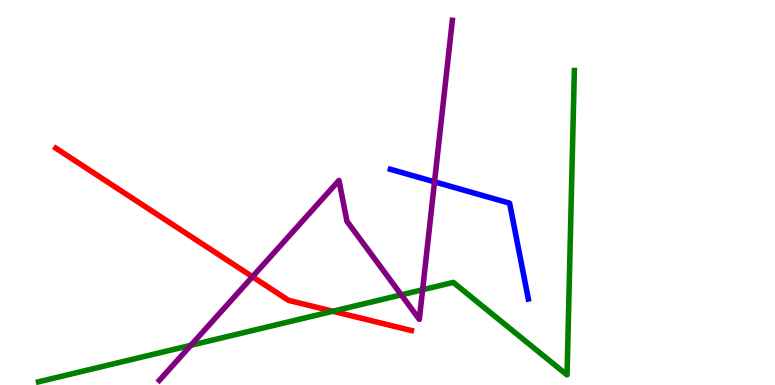[{'lines': ['blue', 'red'], 'intersections': []}, {'lines': ['green', 'red'], 'intersections': [{'x': 4.3, 'y': 1.92}]}, {'lines': ['purple', 'red'], 'intersections': [{'x': 3.26, 'y': 2.81}]}, {'lines': ['blue', 'green'], 'intersections': []}, {'lines': ['blue', 'purple'], 'intersections': [{'x': 5.61, 'y': 5.28}]}, {'lines': ['green', 'purple'], 'intersections': [{'x': 2.46, 'y': 1.03}, {'x': 5.18, 'y': 2.34}, {'x': 5.45, 'y': 2.47}]}]